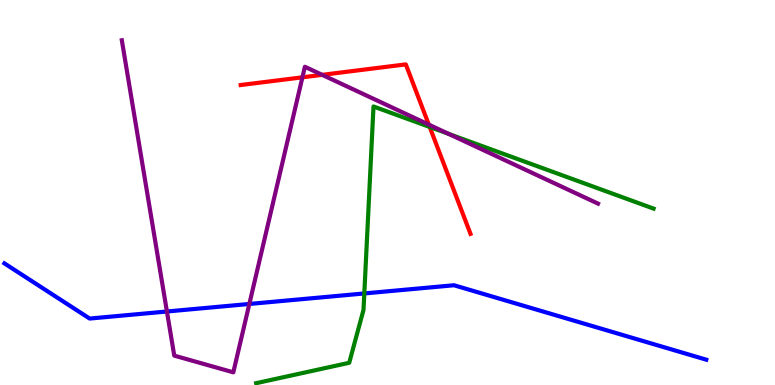[{'lines': ['blue', 'red'], 'intersections': []}, {'lines': ['green', 'red'], 'intersections': [{'x': 5.54, 'y': 6.7}]}, {'lines': ['purple', 'red'], 'intersections': [{'x': 3.9, 'y': 7.99}, {'x': 4.16, 'y': 8.06}, {'x': 5.53, 'y': 6.76}]}, {'lines': ['blue', 'green'], 'intersections': [{'x': 4.7, 'y': 2.38}]}, {'lines': ['blue', 'purple'], 'intersections': [{'x': 2.15, 'y': 1.91}, {'x': 3.22, 'y': 2.1}]}, {'lines': ['green', 'purple'], 'intersections': [{'x': 5.79, 'y': 6.52}]}]